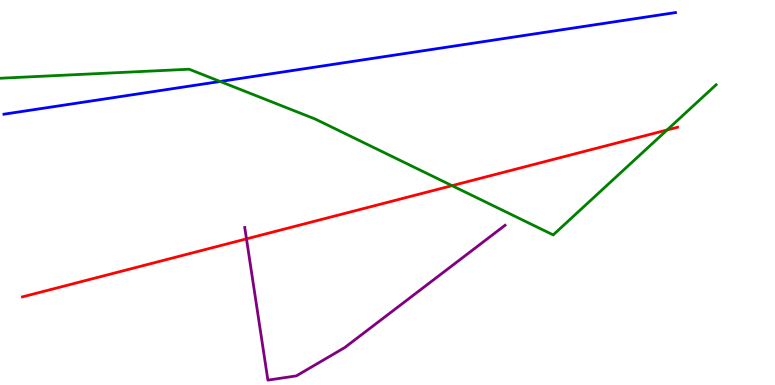[{'lines': ['blue', 'red'], 'intersections': []}, {'lines': ['green', 'red'], 'intersections': [{'x': 5.83, 'y': 5.18}, {'x': 8.61, 'y': 6.62}]}, {'lines': ['purple', 'red'], 'intersections': [{'x': 3.18, 'y': 3.8}]}, {'lines': ['blue', 'green'], 'intersections': [{'x': 2.84, 'y': 7.88}]}, {'lines': ['blue', 'purple'], 'intersections': []}, {'lines': ['green', 'purple'], 'intersections': []}]